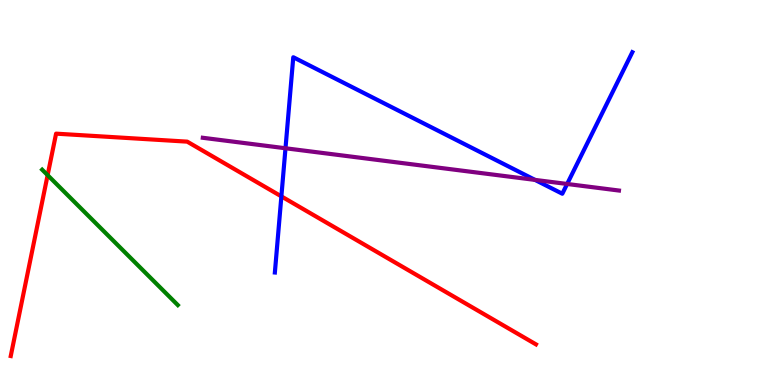[{'lines': ['blue', 'red'], 'intersections': [{'x': 3.63, 'y': 4.9}]}, {'lines': ['green', 'red'], 'intersections': [{'x': 0.615, 'y': 5.45}]}, {'lines': ['purple', 'red'], 'intersections': []}, {'lines': ['blue', 'green'], 'intersections': []}, {'lines': ['blue', 'purple'], 'intersections': [{'x': 3.68, 'y': 6.15}, {'x': 6.9, 'y': 5.33}, {'x': 7.32, 'y': 5.22}]}, {'lines': ['green', 'purple'], 'intersections': []}]